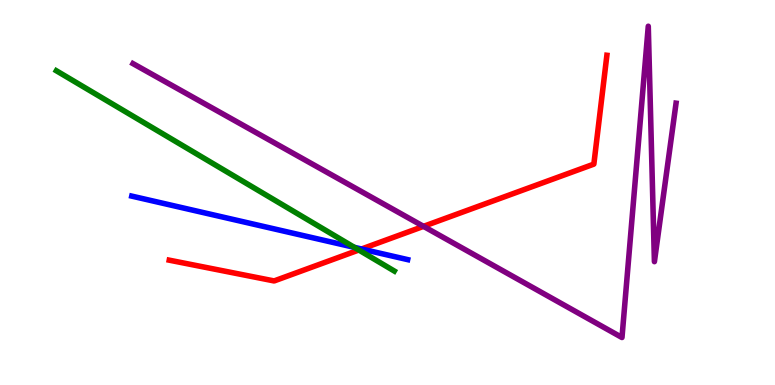[{'lines': ['blue', 'red'], 'intersections': [{'x': 4.67, 'y': 3.53}]}, {'lines': ['green', 'red'], 'intersections': [{'x': 4.63, 'y': 3.51}]}, {'lines': ['purple', 'red'], 'intersections': [{'x': 5.46, 'y': 4.12}]}, {'lines': ['blue', 'green'], 'intersections': [{'x': 4.57, 'y': 3.58}]}, {'lines': ['blue', 'purple'], 'intersections': []}, {'lines': ['green', 'purple'], 'intersections': []}]